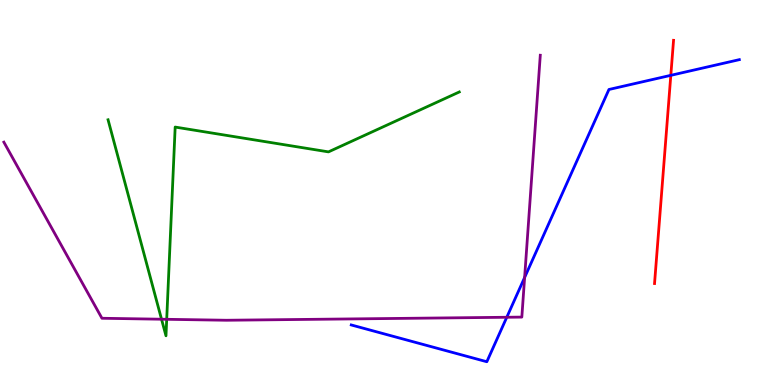[{'lines': ['blue', 'red'], 'intersections': [{'x': 8.66, 'y': 8.04}]}, {'lines': ['green', 'red'], 'intersections': []}, {'lines': ['purple', 'red'], 'intersections': []}, {'lines': ['blue', 'green'], 'intersections': []}, {'lines': ['blue', 'purple'], 'intersections': [{'x': 6.54, 'y': 1.76}, {'x': 6.77, 'y': 2.79}]}, {'lines': ['green', 'purple'], 'intersections': [{'x': 2.08, 'y': 1.71}, {'x': 2.15, 'y': 1.71}]}]